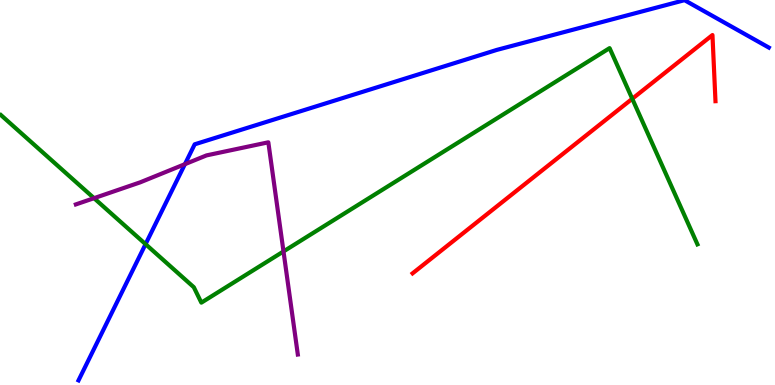[{'lines': ['blue', 'red'], 'intersections': []}, {'lines': ['green', 'red'], 'intersections': [{'x': 8.16, 'y': 7.43}]}, {'lines': ['purple', 'red'], 'intersections': []}, {'lines': ['blue', 'green'], 'intersections': [{'x': 1.88, 'y': 3.66}]}, {'lines': ['blue', 'purple'], 'intersections': [{'x': 2.39, 'y': 5.74}]}, {'lines': ['green', 'purple'], 'intersections': [{'x': 1.21, 'y': 4.85}, {'x': 3.66, 'y': 3.47}]}]